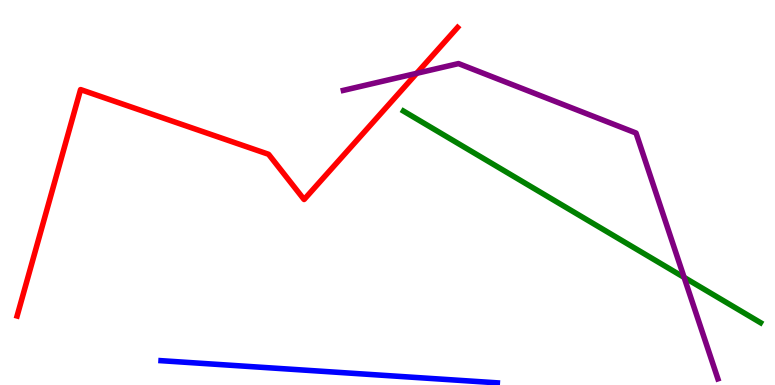[{'lines': ['blue', 'red'], 'intersections': []}, {'lines': ['green', 'red'], 'intersections': []}, {'lines': ['purple', 'red'], 'intersections': [{'x': 5.38, 'y': 8.1}]}, {'lines': ['blue', 'green'], 'intersections': []}, {'lines': ['blue', 'purple'], 'intersections': []}, {'lines': ['green', 'purple'], 'intersections': [{'x': 8.83, 'y': 2.79}]}]